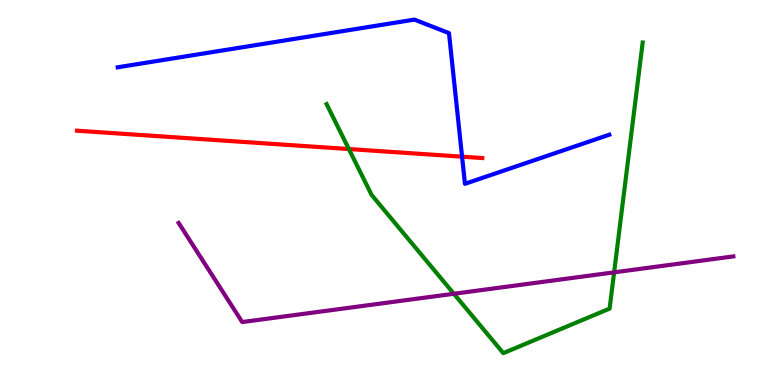[{'lines': ['blue', 'red'], 'intersections': [{'x': 5.96, 'y': 5.93}]}, {'lines': ['green', 'red'], 'intersections': [{'x': 4.5, 'y': 6.13}]}, {'lines': ['purple', 'red'], 'intersections': []}, {'lines': ['blue', 'green'], 'intersections': []}, {'lines': ['blue', 'purple'], 'intersections': []}, {'lines': ['green', 'purple'], 'intersections': [{'x': 5.86, 'y': 2.37}, {'x': 7.92, 'y': 2.93}]}]